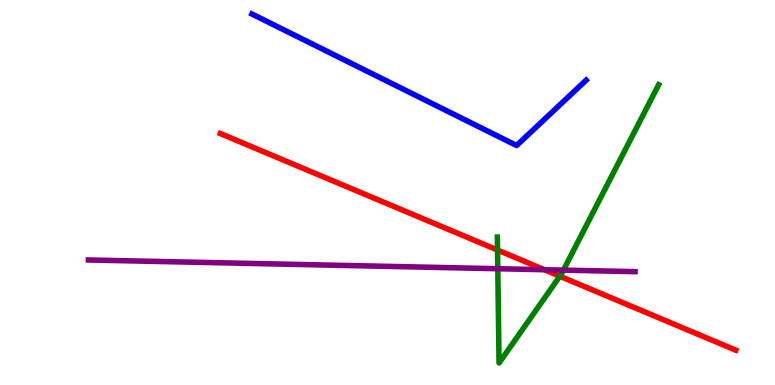[{'lines': ['blue', 'red'], 'intersections': []}, {'lines': ['green', 'red'], 'intersections': [{'x': 6.42, 'y': 3.51}, {'x': 7.22, 'y': 2.83}]}, {'lines': ['purple', 'red'], 'intersections': [{'x': 7.02, 'y': 2.99}]}, {'lines': ['blue', 'green'], 'intersections': []}, {'lines': ['blue', 'purple'], 'intersections': []}, {'lines': ['green', 'purple'], 'intersections': [{'x': 6.42, 'y': 3.02}, {'x': 7.27, 'y': 2.98}]}]